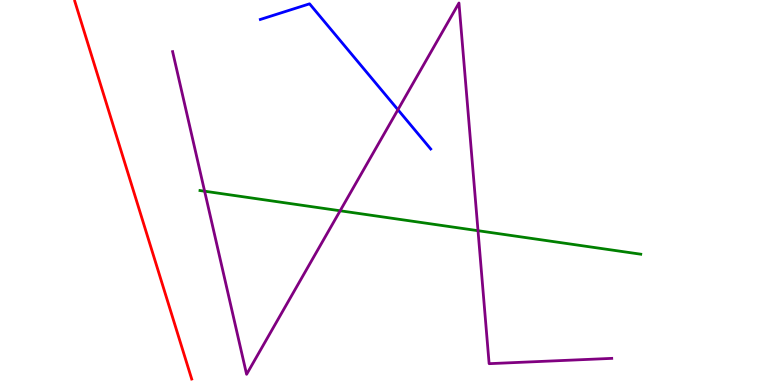[{'lines': ['blue', 'red'], 'intersections': []}, {'lines': ['green', 'red'], 'intersections': []}, {'lines': ['purple', 'red'], 'intersections': []}, {'lines': ['blue', 'green'], 'intersections': []}, {'lines': ['blue', 'purple'], 'intersections': [{'x': 5.13, 'y': 7.15}]}, {'lines': ['green', 'purple'], 'intersections': [{'x': 2.64, 'y': 5.03}, {'x': 4.39, 'y': 4.53}, {'x': 6.17, 'y': 4.01}]}]